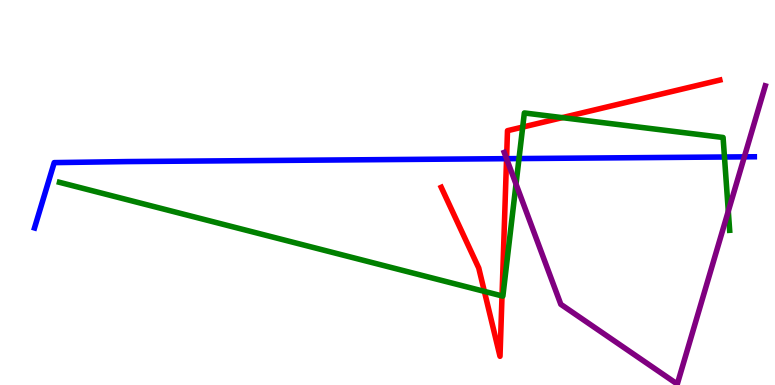[{'lines': ['blue', 'red'], 'intersections': [{'x': 6.54, 'y': 5.88}]}, {'lines': ['green', 'red'], 'intersections': [{'x': 6.25, 'y': 2.43}, {'x': 6.48, 'y': 2.31}, {'x': 6.74, 'y': 6.7}, {'x': 7.26, 'y': 6.94}]}, {'lines': ['purple', 'red'], 'intersections': [{'x': 6.54, 'y': 5.88}]}, {'lines': ['blue', 'green'], 'intersections': [{'x': 6.7, 'y': 5.88}, {'x': 9.35, 'y': 5.92}]}, {'lines': ['blue', 'purple'], 'intersections': [{'x': 6.54, 'y': 5.88}, {'x': 9.6, 'y': 5.93}]}, {'lines': ['green', 'purple'], 'intersections': [{'x': 6.66, 'y': 5.22}, {'x': 9.4, 'y': 4.51}]}]